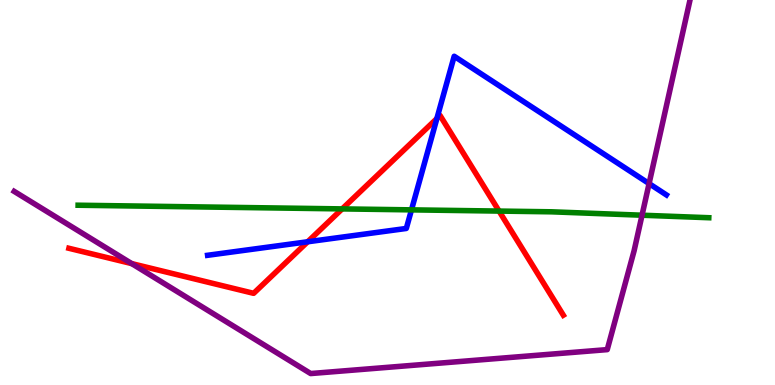[{'lines': ['blue', 'red'], 'intersections': [{'x': 3.97, 'y': 3.72}, {'x': 5.64, 'y': 6.92}]}, {'lines': ['green', 'red'], 'intersections': [{'x': 4.41, 'y': 4.57}, {'x': 6.44, 'y': 4.52}]}, {'lines': ['purple', 'red'], 'intersections': [{'x': 1.7, 'y': 3.15}]}, {'lines': ['blue', 'green'], 'intersections': [{'x': 5.31, 'y': 4.55}]}, {'lines': ['blue', 'purple'], 'intersections': [{'x': 8.38, 'y': 5.23}]}, {'lines': ['green', 'purple'], 'intersections': [{'x': 8.28, 'y': 4.41}]}]